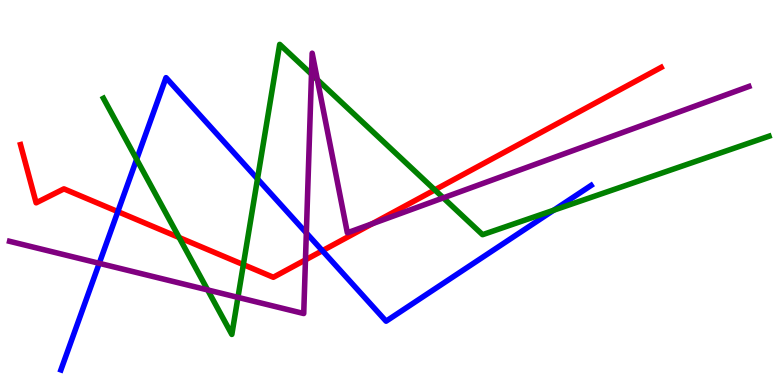[{'lines': ['blue', 'red'], 'intersections': [{'x': 1.52, 'y': 4.5}, {'x': 4.16, 'y': 3.49}]}, {'lines': ['green', 'red'], 'intersections': [{'x': 2.31, 'y': 3.83}, {'x': 3.14, 'y': 3.13}, {'x': 5.61, 'y': 5.07}]}, {'lines': ['purple', 'red'], 'intersections': [{'x': 3.94, 'y': 3.25}, {'x': 4.8, 'y': 4.19}]}, {'lines': ['blue', 'green'], 'intersections': [{'x': 1.76, 'y': 5.86}, {'x': 3.32, 'y': 5.35}, {'x': 7.14, 'y': 4.54}]}, {'lines': ['blue', 'purple'], 'intersections': [{'x': 1.28, 'y': 3.16}, {'x': 3.95, 'y': 3.95}]}, {'lines': ['green', 'purple'], 'intersections': [{'x': 2.68, 'y': 2.47}, {'x': 3.07, 'y': 2.28}, {'x': 4.02, 'y': 8.07}, {'x': 4.1, 'y': 7.93}, {'x': 5.72, 'y': 4.86}]}]